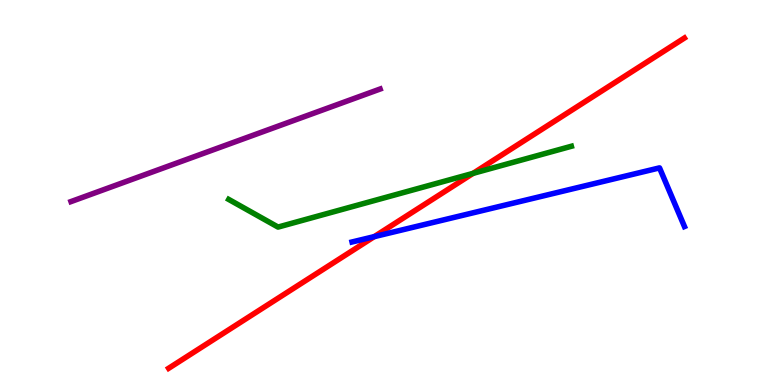[{'lines': ['blue', 'red'], 'intersections': [{'x': 4.83, 'y': 3.85}]}, {'lines': ['green', 'red'], 'intersections': [{'x': 6.1, 'y': 5.5}]}, {'lines': ['purple', 'red'], 'intersections': []}, {'lines': ['blue', 'green'], 'intersections': []}, {'lines': ['blue', 'purple'], 'intersections': []}, {'lines': ['green', 'purple'], 'intersections': []}]